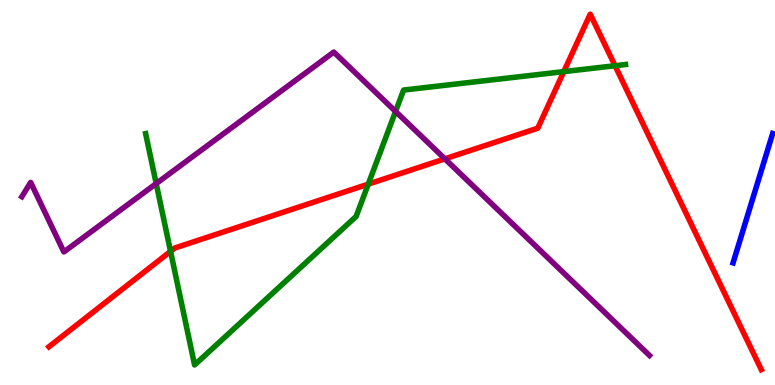[{'lines': ['blue', 'red'], 'intersections': []}, {'lines': ['green', 'red'], 'intersections': [{'x': 2.2, 'y': 3.47}, {'x': 4.75, 'y': 5.22}, {'x': 7.27, 'y': 8.14}, {'x': 7.94, 'y': 8.29}]}, {'lines': ['purple', 'red'], 'intersections': [{'x': 5.74, 'y': 5.87}]}, {'lines': ['blue', 'green'], 'intersections': []}, {'lines': ['blue', 'purple'], 'intersections': []}, {'lines': ['green', 'purple'], 'intersections': [{'x': 2.02, 'y': 5.23}, {'x': 5.1, 'y': 7.11}]}]